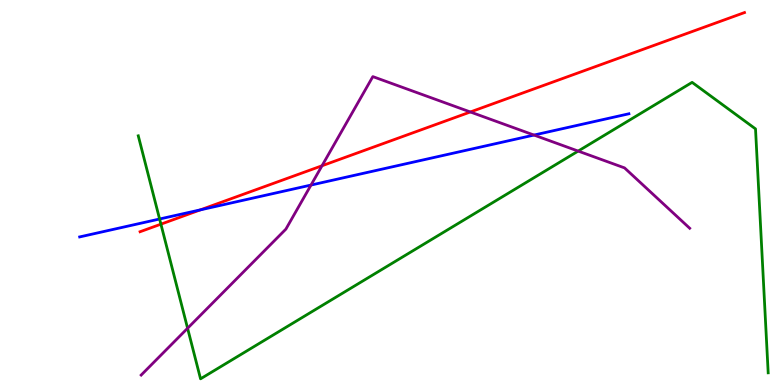[{'lines': ['blue', 'red'], 'intersections': [{'x': 2.59, 'y': 4.55}]}, {'lines': ['green', 'red'], 'intersections': [{'x': 2.08, 'y': 4.18}]}, {'lines': ['purple', 'red'], 'intersections': [{'x': 4.15, 'y': 5.69}, {'x': 6.07, 'y': 7.09}]}, {'lines': ['blue', 'green'], 'intersections': [{'x': 2.06, 'y': 4.31}]}, {'lines': ['blue', 'purple'], 'intersections': [{'x': 4.01, 'y': 5.19}, {'x': 6.89, 'y': 6.49}]}, {'lines': ['green', 'purple'], 'intersections': [{'x': 2.42, 'y': 1.47}, {'x': 7.46, 'y': 6.08}]}]